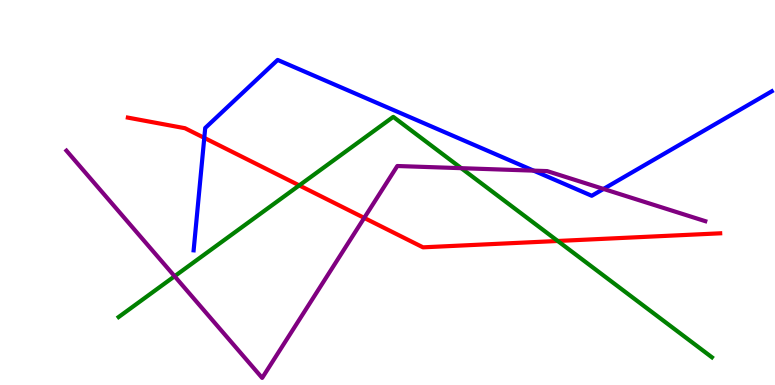[{'lines': ['blue', 'red'], 'intersections': [{'x': 2.64, 'y': 6.42}]}, {'lines': ['green', 'red'], 'intersections': [{'x': 3.86, 'y': 5.18}, {'x': 7.2, 'y': 3.74}]}, {'lines': ['purple', 'red'], 'intersections': [{'x': 4.7, 'y': 4.34}]}, {'lines': ['blue', 'green'], 'intersections': []}, {'lines': ['blue', 'purple'], 'intersections': [{'x': 6.89, 'y': 5.57}, {'x': 7.79, 'y': 5.09}]}, {'lines': ['green', 'purple'], 'intersections': [{'x': 2.25, 'y': 2.82}, {'x': 5.95, 'y': 5.63}]}]